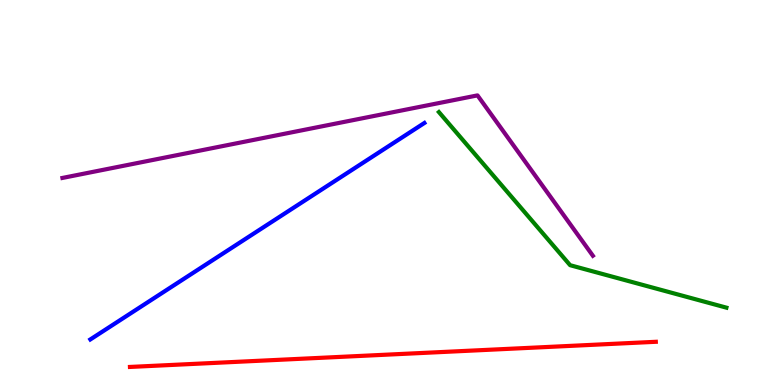[{'lines': ['blue', 'red'], 'intersections': []}, {'lines': ['green', 'red'], 'intersections': []}, {'lines': ['purple', 'red'], 'intersections': []}, {'lines': ['blue', 'green'], 'intersections': []}, {'lines': ['blue', 'purple'], 'intersections': []}, {'lines': ['green', 'purple'], 'intersections': []}]